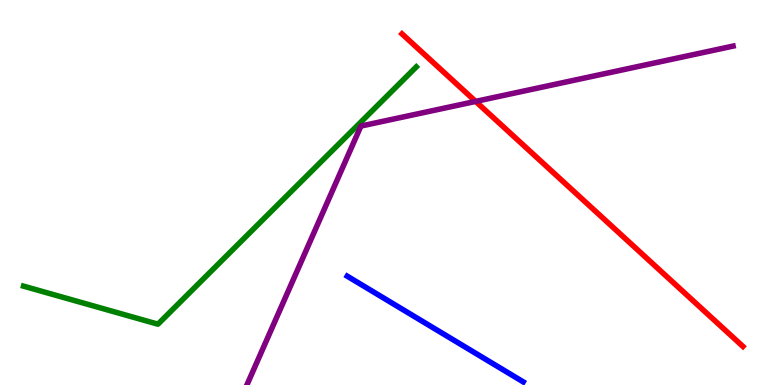[{'lines': ['blue', 'red'], 'intersections': []}, {'lines': ['green', 'red'], 'intersections': []}, {'lines': ['purple', 'red'], 'intersections': [{'x': 6.14, 'y': 7.37}]}, {'lines': ['blue', 'green'], 'intersections': []}, {'lines': ['blue', 'purple'], 'intersections': []}, {'lines': ['green', 'purple'], 'intersections': []}]